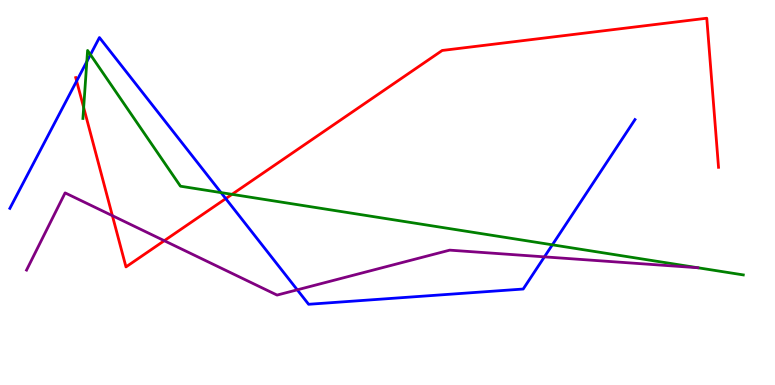[{'lines': ['blue', 'red'], 'intersections': [{'x': 0.989, 'y': 7.9}, {'x': 2.91, 'y': 4.84}]}, {'lines': ['green', 'red'], 'intersections': [{'x': 1.08, 'y': 7.21}, {'x': 2.99, 'y': 4.95}]}, {'lines': ['purple', 'red'], 'intersections': [{'x': 1.45, 'y': 4.4}, {'x': 2.12, 'y': 3.75}]}, {'lines': ['blue', 'green'], 'intersections': [{'x': 1.12, 'y': 8.4}, {'x': 1.17, 'y': 8.58}, {'x': 2.85, 'y': 5.0}, {'x': 7.13, 'y': 3.64}]}, {'lines': ['blue', 'purple'], 'intersections': [{'x': 3.84, 'y': 2.47}, {'x': 7.02, 'y': 3.33}]}, {'lines': ['green', 'purple'], 'intersections': [{'x': 9.0, 'y': 3.05}]}]